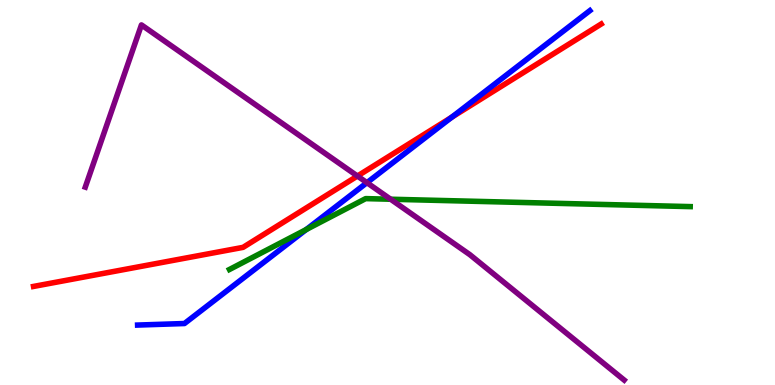[{'lines': ['blue', 'red'], 'intersections': [{'x': 5.83, 'y': 6.96}]}, {'lines': ['green', 'red'], 'intersections': []}, {'lines': ['purple', 'red'], 'intersections': [{'x': 4.61, 'y': 5.43}]}, {'lines': ['blue', 'green'], 'intersections': [{'x': 3.95, 'y': 4.04}]}, {'lines': ['blue', 'purple'], 'intersections': [{'x': 4.73, 'y': 5.26}]}, {'lines': ['green', 'purple'], 'intersections': [{'x': 5.04, 'y': 4.83}]}]